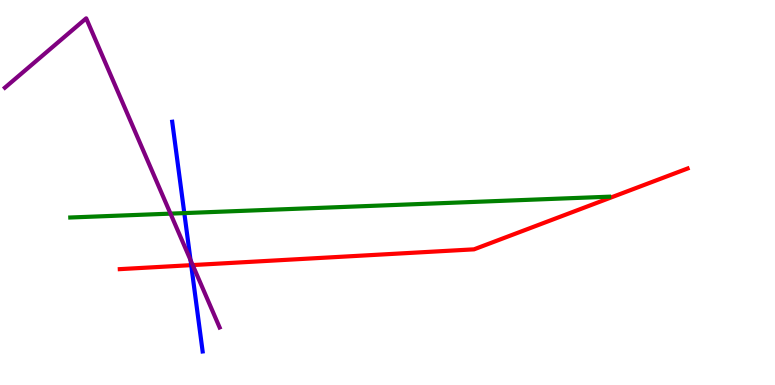[{'lines': ['blue', 'red'], 'intersections': [{'x': 2.47, 'y': 3.11}]}, {'lines': ['green', 'red'], 'intersections': []}, {'lines': ['purple', 'red'], 'intersections': [{'x': 2.49, 'y': 3.12}]}, {'lines': ['blue', 'green'], 'intersections': [{'x': 2.38, 'y': 4.46}]}, {'lines': ['blue', 'purple'], 'intersections': [{'x': 2.46, 'y': 3.25}]}, {'lines': ['green', 'purple'], 'intersections': [{'x': 2.2, 'y': 4.45}]}]